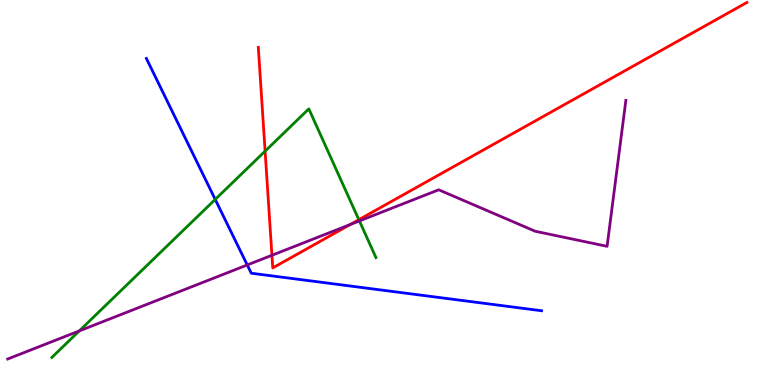[{'lines': ['blue', 'red'], 'intersections': []}, {'lines': ['green', 'red'], 'intersections': [{'x': 3.42, 'y': 6.07}, {'x': 4.63, 'y': 4.29}]}, {'lines': ['purple', 'red'], 'intersections': [{'x': 3.51, 'y': 3.37}, {'x': 4.52, 'y': 4.17}]}, {'lines': ['blue', 'green'], 'intersections': [{'x': 2.78, 'y': 4.82}]}, {'lines': ['blue', 'purple'], 'intersections': [{'x': 3.19, 'y': 3.12}]}, {'lines': ['green', 'purple'], 'intersections': [{'x': 1.02, 'y': 1.4}, {'x': 4.64, 'y': 4.26}]}]